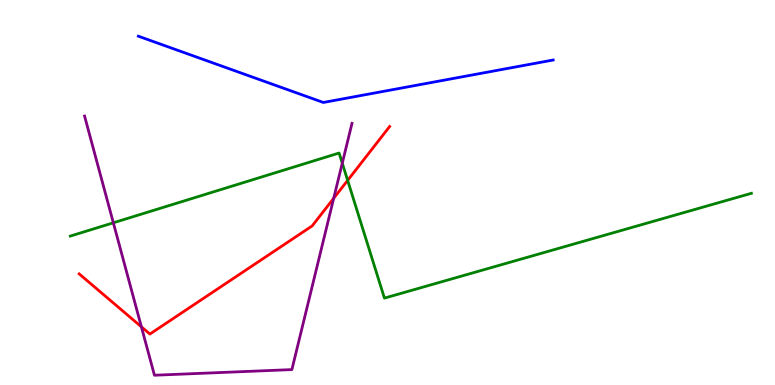[{'lines': ['blue', 'red'], 'intersections': []}, {'lines': ['green', 'red'], 'intersections': [{'x': 4.49, 'y': 5.31}]}, {'lines': ['purple', 'red'], 'intersections': [{'x': 1.82, 'y': 1.51}, {'x': 4.31, 'y': 4.85}]}, {'lines': ['blue', 'green'], 'intersections': []}, {'lines': ['blue', 'purple'], 'intersections': []}, {'lines': ['green', 'purple'], 'intersections': [{'x': 1.46, 'y': 4.21}, {'x': 4.42, 'y': 5.76}]}]